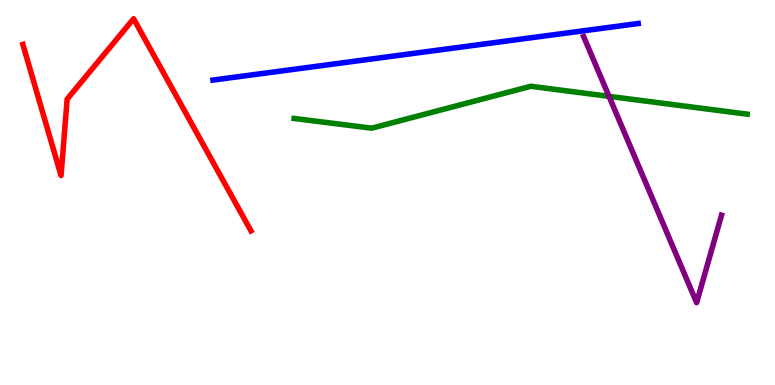[{'lines': ['blue', 'red'], 'intersections': []}, {'lines': ['green', 'red'], 'intersections': []}, {'lines': ['purple', 'red'], 'intersections': []}, {'lines': ['blue', 'green'], 'intersections': []}, {'lines': ['blue', 'purple'], 'intersections': []}, {'lines': ['green', 'purple'], 'intersections': [{'x': 7.86, 'y': 7.5}]}]